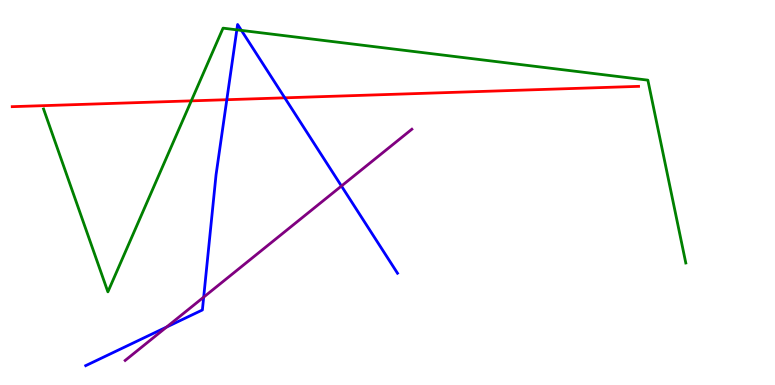[{'lines': ['blue', 'red'], 'intersections': [{'x': 2.93, 'y': 7.41}, {'x': 3.67, 'y': 7.46}]}, {'lines': ['green', 'red'], 'intersections': [{'x': 2.47, 'y': 7.38}]}, {'lines': ['purple', 'red'], 'intersections': []}, {'lines': ['blue', 'green'], 'intersections': [{'x': 3.06, 'y': 9.23}, {'x': 3.12, 'y': 9.21}]}, {'lines': ['blue', 'purple'], 'intersections': [{'x': 2.15, 'y': 1.5}, {'x': 2.63, 'y': 2.28}, {'x': 4.41, 'y': 5.17}]}, {'lines': ['green', 'purple'], 'intersections': []}]